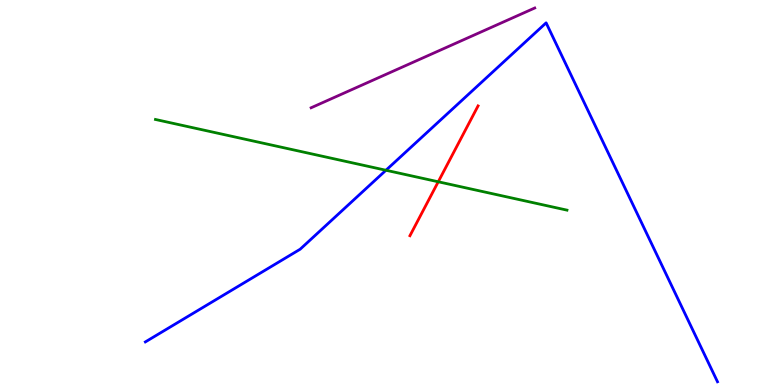[{'lines': ['blue', 'red'], 'intersections': []}, {'lines': ['green', 'red'], 'intersections': [{'x': 5.65, 'y': 5.28}]}, {'lines': ['purple', 'red'], 'intersections': []}, {'lines': ['blue', 'green'], 'intersections': [{'x': 4.98, 'y': 5.58}]}, {'lines': ['blue', 'purple'], 'intersections': []}, {'lines': ['green', 'purple'], 'intersections': []}]